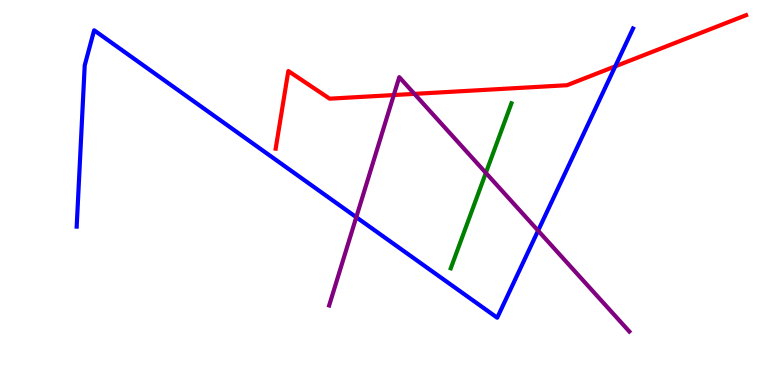[{'lines': ['blue', 'red'], 'intersections': [{'x': 7.94, 'y': 8.28}]}, {'lines': ['green', 'red'], 'intersections': []}, {'lines': ['purple', 'red'], 'intersections': [{'x': 5.08, 'y': 7.53}, {'x': 5.35, 'y': 7.56}]}, {'lines': ['blue', 'green'], 'intersections': []}, {'lines': ['blue', 'purple'], 'intersections': [{'x': 4.6, 'y': 4.36}, {'x': 6.94, 'y': 4.01}]}, {'lines': ['green', 'purple'], 'intersections': [{'x': 6.27, 'y': 5.51}]}]